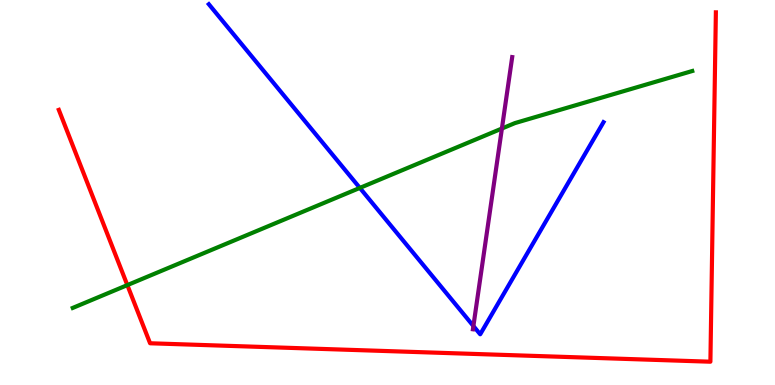[{'lines': ['blue', 'red'], 'intersections': []}, {'lines': ['green', 'red'], 'intersections': [{'x': 1.64, 'y': 2.59}]}, {'lines': ['purple', 'red'], 'intersections': []}, {'lines': ['blue', 'green'], 'intersections': [{'x': 4.64, 'y': 5.12}]}, {'lines': ['blue', 'purple'], 'intersections': [{'x': 6.11, 'y': 1.53}]}, {'lines': ['green', 'purple'], 'intersections': [{'x': 6.48, 'y': 6.66}]}]